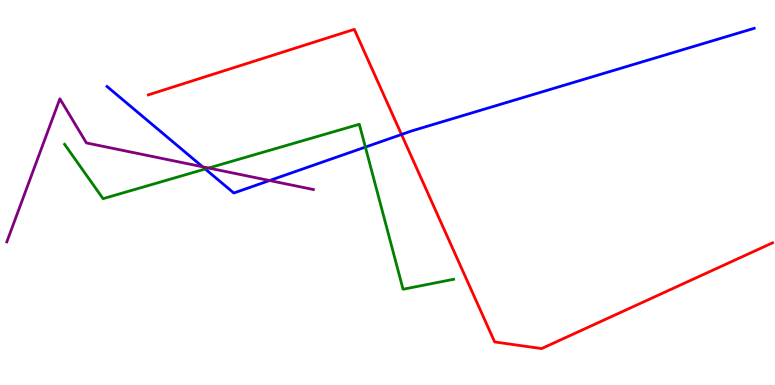[{'lines': ['blue', 'red'], 'intersections': [{'x': 5.18, 'y': 6.51}]}, {'lines': ['green', 'red'], 'intersections': []}, {'lines': ['purple', 'red'], 'intersections': []}, {'lines': ['blue', 'green'], 'intersections': [{'x': 2.65, 'y': 5.61}, {'x': 4.71, 'y': 6.18}]}, {'lines': ['blue', 'purple'], 'intersections': [{'x': 2.61, 'y': 5.67}, {'x': 3.48, 'y': 5.31}]}, {'lines': ['green', 'purple'], 'intersections': [{'x': 2.69, 'y': 5.64}]}]